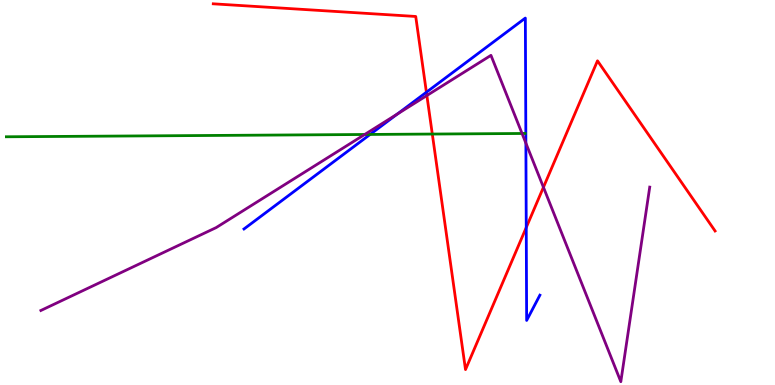[{'lines': ['blue', 'red'], 'intersections': [{'x': 5.5, 'y': 7.6}, {'x': 6.79, 'y': 4.09}]}, {'lines': ['green', 'red'], 'intersections': [{'x': 5.58, 'y': 6.52}]}, {'lines': ['purple', 'red'], 'intersections': [{'x': 5.51, 'y': 7.52}, {'x': 7.01, 'y': 5.14}]}, {'lines': ['blue', 'green'], 'intersections': [{'x': 4.78, 'y': 6.51}]}, {'lines': ['blue', 'purple'], 'intersections': [{'x': 5.13, 'y': 7.04}, {'x': 6.79, 'y': 6.28}]}, {'lines': ['green', 'purple'], 'intersections': [{'x': 4.71, 'y': 6.51}, {'x': 6.74, 'y': 6.53}]}]